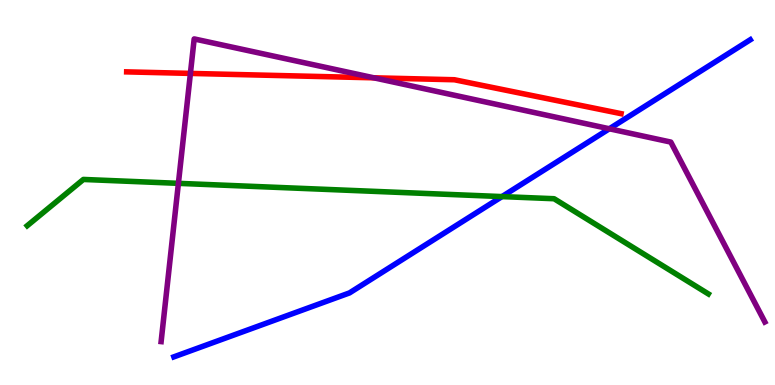[{'lines': ['blue', 'red'], 'intersections': []}, {'lines': ['green', 'red'], 'intersections': []}, {'lines': ['purple', 'red'], 'intersections': [{'x': 2.46, 'y': 8.09}, {'x': 4.82, 'y': 7.98}]}, {'lines': ['blue', 'green'], 'intersections': [{'x': 6.48, 'y': 4.89}]}, {'lines': ['blue', 'purple'], 'intersections': [{'x': 7.86, 'y': 6.66}]}, {'lines': ['green', 'purple'], 'intersections': [{'x': 2.3, 'y': 5.24}]}]